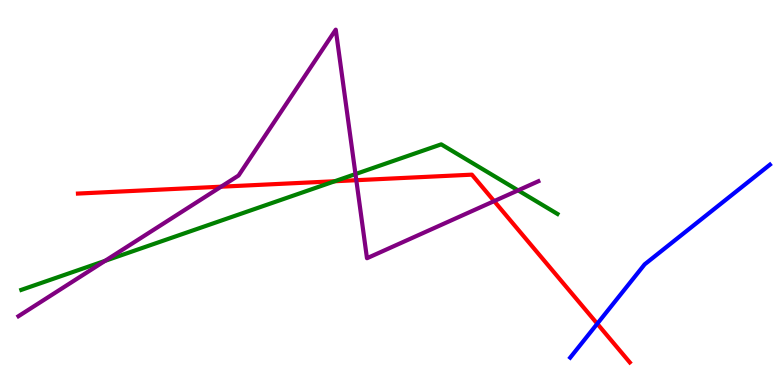[{'lines': ['blue', 'red'], 'intersections': [{'x': 7.71, 'y': 1.59}]}, {'lines': ['green', 'red'], 'intersections': [{'x': 4.32, 'y': 5.29}]}, {'lines': ['purple', 'red'], 'intersections': [{'x': 2.85, 'y': 5.15}, {'x': 4.6, 'y': 5.32}, {'x': 6.38, 'y': 4.78}]}, {'lines': ['blue', 'green'], 'intersections': []}, {'lines': ['blue', 'purple'], 'intersections': []}, {'lines': ['green', 'purple'], 'intersections': [{'x': 1.36, 'y': 3.22}, {'x': 4.59, 'y': 5.48}, {'x': 6.68, 'y': 5.06}]}]